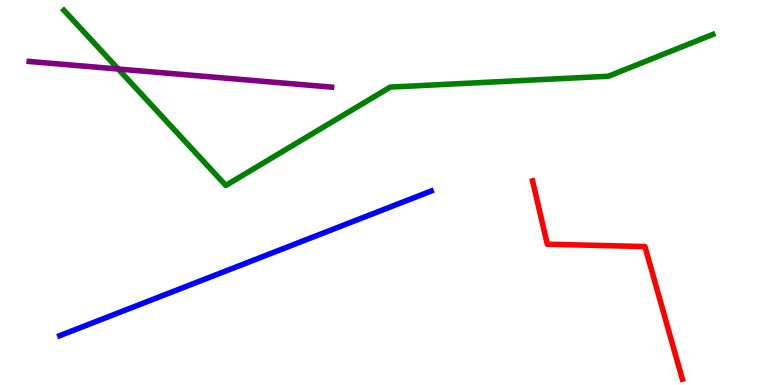[{'lines': ['blue', 'red'], 'intersections': []}, {'lines': ['green', 'red'], 'intersections': []}, {'lines': ['purple', 'red'], 'intersections': []}, {'lines': ['blue', 'green'], 'intersections': []}, {'lines': ['blue', 'purple'], 'intersections': []}, {'lines': ['green', 'purple'], 'intersections': [{'x': 1.53, 'y': 8.21}]}]